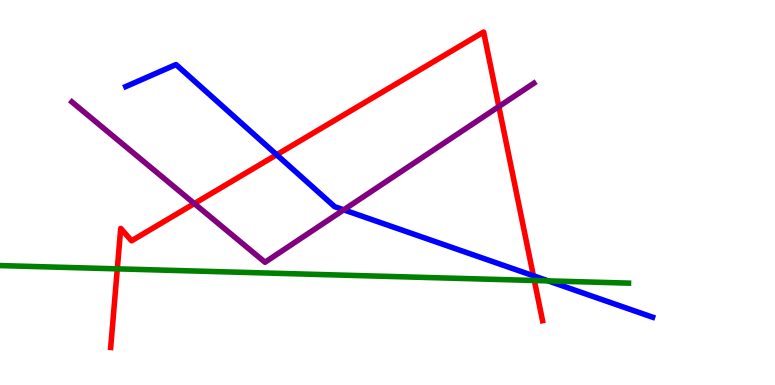[{'lines': ['blue', 'red'], 'intersections': [{'x': 3.57, 'y': 5.98}, {'x': 6.88, 'y': 2.84}]}, {'lines': ['green', 'red'], 'intersections': [{'x': 1.51, 'y': 3.02}, {'x': 6.89, 'y': 2.71}]}, {'lines': ['purple', 'red'], 'intersections': [{'x': 2.51, 'y': 4.71}, {'x': 6.44, 'y': 7.23}]}, {'lines': ['blue', 'green'], 'intersections': [{'x': 7.07, 'y': 2.7}]}, {'lines': ['blue', 'purple'], 'intersections': [{'x': 4.44, 'y': 4.55}]}, {'lines': ['green', 'purple'], 'intersections': []}]